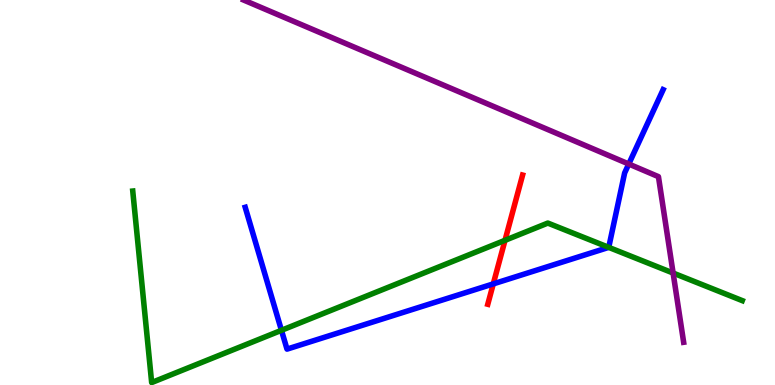[{'lines': ['blue', 'red'], 'intersections': [{'x': 6.36, 'y': 2.63}]}, {'lines': ['green', 'red'], 'intersections': [{'x': 6.52, 'y': 3.76}]}, {'lines': ['purple', 'red'], 'intersections': []}, {'lines': ['blue', 'green'], 'intersections': [{'x': 3.63, 'y': 1.42}, {'x': 7.85, 'y': 3.57}]}, {'lines': ['blue', 'purple'], 'intersections': [{'x': 8.11, 'y': 5.74}]}, {'lines': ['green', 'purple'], 'intersections': [{'x': 8.69, 'y': 2.91}]}]